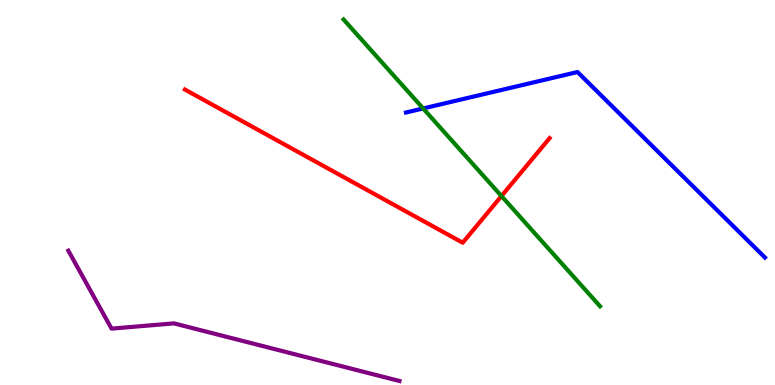[{'lines': ['blue', 'red'], 'intersections': []}, {'lines': ['green', 'red'], 'intersections': [{'x': 6.47, 'y': 4.91}]}, {'lines': ['purple', 'red'], 'intersections': []}, {'lines': ['blue', 'green'], 'intersections': [{'x': 5.46, 'y': 7.18}]}, {'lines': ['blue', 'purple'], 'intersections': []}, {'lines': ['green', 'purple'], 'intersections': []}]